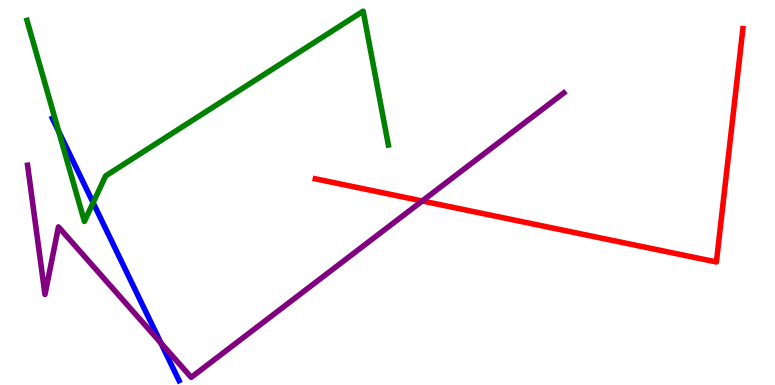[{'lines': ['blue', 'red'], 'intersections': []}, {'lines': ['green', 'red'], 'intersections': []}, {'lines': ['purple', 'red'], 'intersections': [{'x': 5.45, 'y': 4.78}]}, {'lines': ['blue', 'green'], 'intersections': [{'x': 0.757, 'y': 6.59}, {'x': 1.2, 'y': 4.73}]}, {'lines': ['blue', 'purple'], 'intersections': [{'x': 2.08, 'y': 1.09}]}, {'lines': ['green', 'purple'], 'intersections': []}]